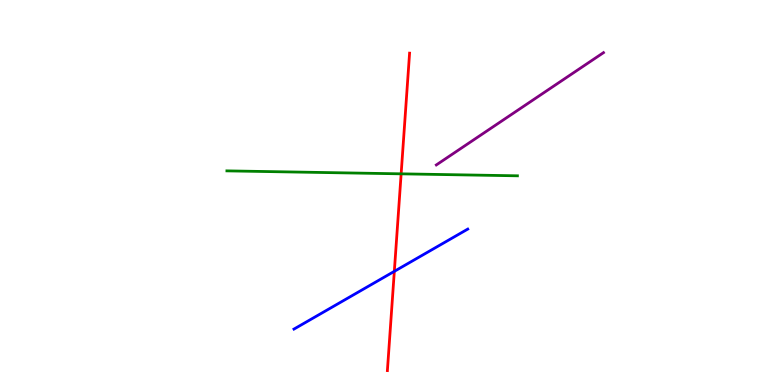[{'lines': ['blue', 'red'], 'intersections': [{'x': 5.09, 'y': 2.95}]}, {'lines': ['green', 'red'], 'intersections': [{'x': 5.18, 'y': 5.48}]}, {'lines': ['purple', 'red'], 'intersections': []}, {'lines': ['blue', 'green'], 'intersections': []}, {'lines': ['blue', 'purple'], 'intersections': []}, {'lines': ['green', 'purple'], 'intersections': []}]